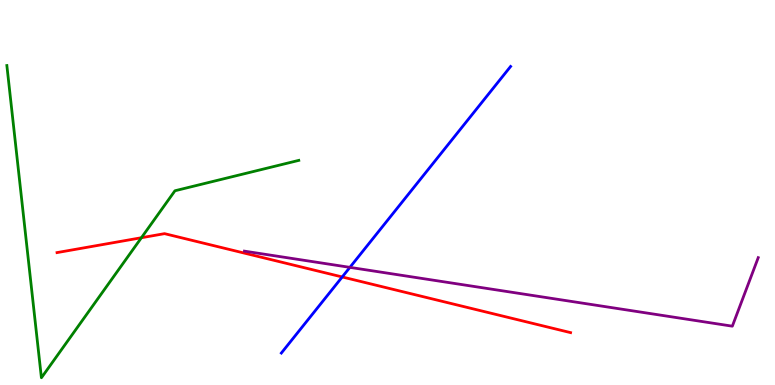[{'lines': ['blue', 'red'], 'intersections': [{'x': 4.42, 'y': 2.81}]}, {'lines': ['green', 'red'], 'intersections': [{'x': 1.82, 'y': 3.83}]}, {'lines': ['purple', 'red'], 'intersections': []}, {'lines': ['blue', 'green'], 'intersections': []}, {'lines': ['blue', 'purple'], 'intersections': [{'x': 4.51, 'y': 3.06}]}, {'lines': ['green', 'purple'], 'intersections': []}]